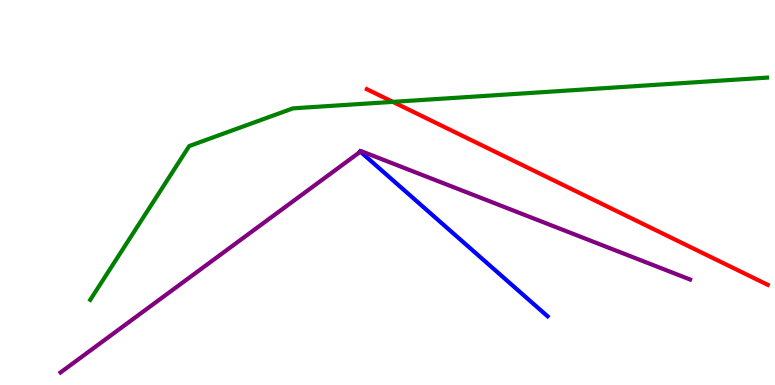[{'lines': ['blue', 'red'], 'intersections': []}, {'lines': ['green', 'red'], 'intersections': [{'x': 5.07, 'y': 7.35}]}, {'lines': ['purple', 'red'], 'intersections': []}, {'lines': ['blue', 'green'], 'intersections': []}, {'lines': ['blue', 'purple'], 'intersections': [{'x': 4.65, 'y': 6.06}]}, {'lines': ['green', 'purple'], 'intersections': []}]